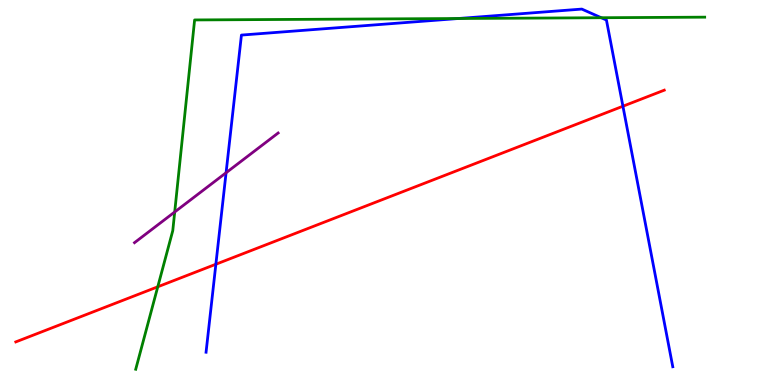[{'lines': ['blue', 'red'], 'intersections': [{'x': 2.79, 'y': 3.14}, {'x': 8.04, 'y': 7.24}]}, {'lines': ['green', 'red'], 'intersections': [{'x': 2.04, 'y': 2.55}]}, {'lines': ['purple', 'red'], 'intersections': []}, {'lines': ['blue', 'green'], 'intersections': [{'x': 5.92, 'y': 9.52}, {'x': 7.76, 'y': 9.54}]}, {'lines': ['blue', 'purple'], 'intersections': [{'x': 2.92, 'y': 5.51}]}, {'lines': ['green', 'purple'], 'intersections': [{'x': 2.25, 'y': 4.49}]}]